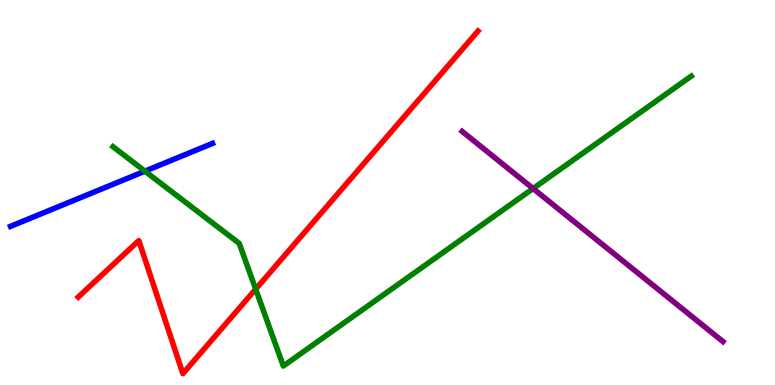[{'lines': ['blue', 'red'], 'intersections': []}, {'lines': ['green', 'red'], 'intersections': [{'x': 3.3, 'y': 2.49}]}, {'lines': ['purple', 'red'], 'intersections': []}, {'lines': ['blue', 'green'], 'intersections': [{'x': 1.87, 'y': 5.55}]}, {'lines': ['blue', 'purple'], 'intersections': []}, {'lines': ['green', 'purple'], 'intersections': [{'x': 6.88, 'y': 5.1}]}]